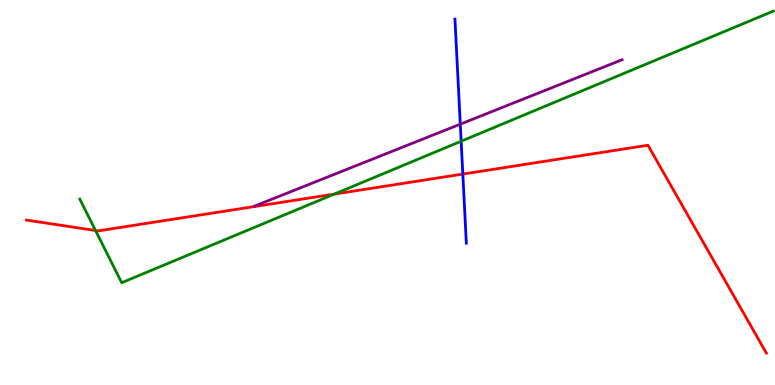[{'lines': ['blue', 'red'], 'intersections': [{'x': 5.97, 'y': 5.48}]}, {'lines': ['green', 'red'], 'intersections': [{'x': 1.23, 'y': 4.01}, {'x': 4.31, 'y': 4.96}]}, {'lines': ['purple', 'red'], 'intersections': []}, {'lines': ['blue', 'green'], 'intersections': [{'x': 5.95, 'y': 6.33}]}, {'lines': ['blue', 'purple'], 'intersections': [{'x': 5.94, 'y': 6.77}]}, {'lines': ['green', 'purple'], 'intersections': []}]